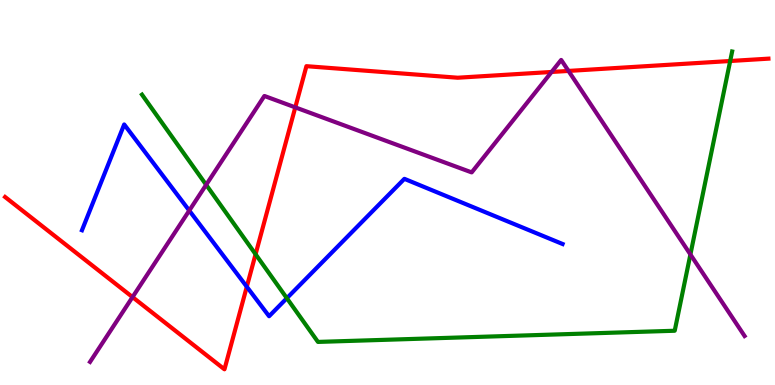[{'lines': ['blue', 'red'], 'intersections': [{'x': 3.18, 'y': 2.55}]}, {'lines': ['green', 'red'], 'intersections': [{'x': 3.3, 'y': 3.4}, {'x': 9.42, 'y': 8.42}]}, {'lines': ['purple', 'red'], 'intersections': [{'x': 1.71, 'y': 2.28}, {'x': 3.81, 'y': 7.21}, {'x': 7.12, 'y': 8.13}, {'x': 7.34, 'y': 8.16}]}, {'lines': ['blue', 'green'], 'intersections': [{'x': 3.7, 'y': 2.25}]}, {'lines': ['blue', 'purple'], 'intersections': [{'x': 2.44, 'y': 4.53}]}, {'lines': ['green', 'purple'], 'intersections': [{'x': 2.66, 'y': 5.2}, {'x': 8.91, 'y': 3.39}]}]